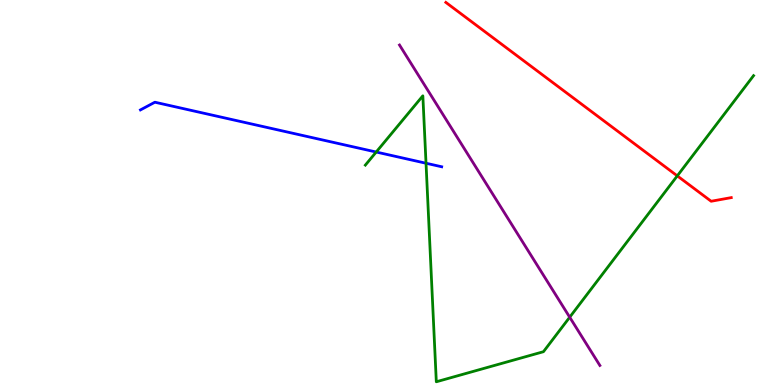[{'lines': ['blue', 'red'], 'intersections': []}, {'lines': ['green', 'red'], 'intersections': [{'x': 8.74, 'y': 5.43}]}, {'lines': ['purple', 'red'], 'intersections': []}, {'lines': ['blue', 'green'], 'intersections': [{'x': 4.85, 'y': 6.05}, {'x': 5.5, 'y': 5.76}]}, {'lines': ['blue', 'purple'], 'intersections': []}, {'lines': ['green', 'purple'], 'intersections': [{'x': 7.35, 'y': 1.76}]}]